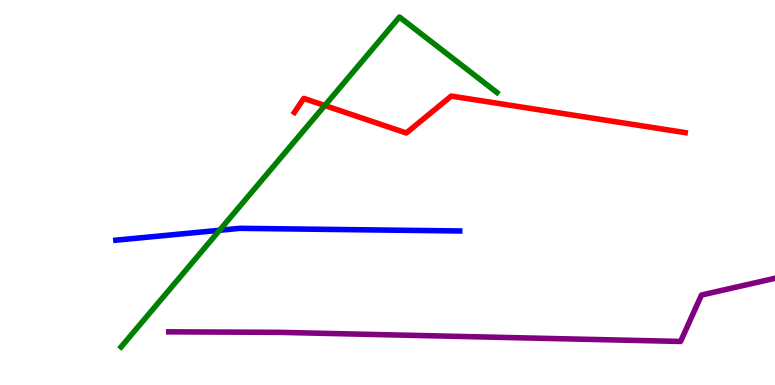[{'lines': ['blue', 'red'], 'intersections': []}, {'lines': ['green', 'red'], 'intersections': [{'x': 4.19, 'y': 7.26}]}, {'lines': ['purple', 'red'], 'intersections': []}, {'lines': ['blue', 'green'], 'intersections': [{'x': 2.83, 'y': 4.02}]}, {'lines': ['blue', 'purple'], 'intersections': []}, {'lines': ['green', 'purple'], 'intersections': []}]